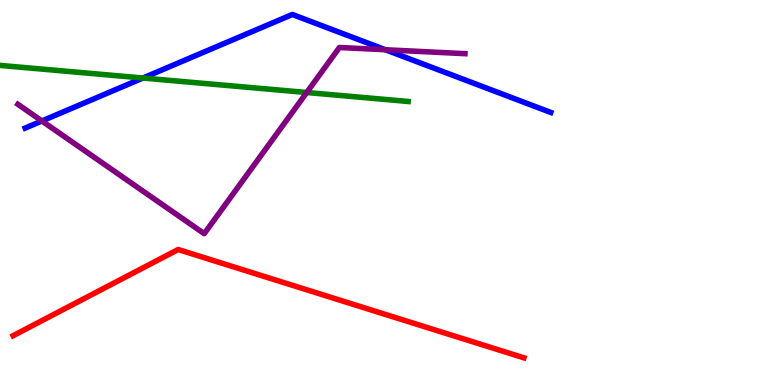[{'lines': ['blue', 'red'], 'intersections': []}, {'lines': ['green', 'red'], 'intersections': []}, {'lines': ['purple', 'red'], 'intersections': []}, {'lines': ['blue', 'green'], 'intersections': [{'x': 1.84, 'y': 7.97}]}, {'lines': ['blue', 'purple'], 'intersections': [{'x': 0.541, 'y': 6.86}, {'x': 4.97, 'y': 8.71}]}, {'lines': ['green', 'purple'], 'intersections': [{'x': 3.96, 'y': 7.6}]}]